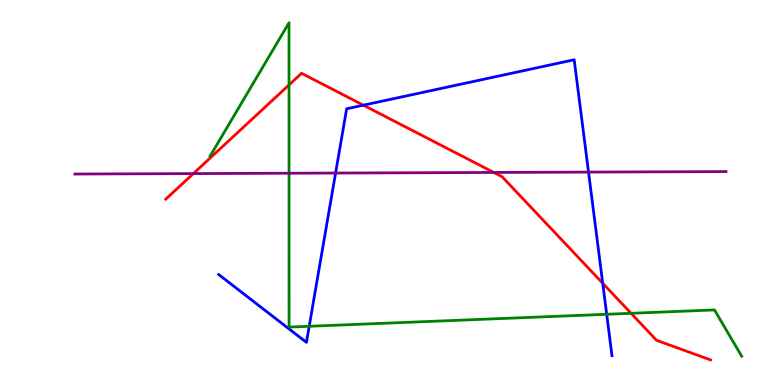[{'lines': ['blue', 'red'], 'intersections': [{'x': 4.69, 'y': 7.27}, {'x': 7.78, 'y': 2.64}]}, {'lines': ['green', 'red'], 'intersections': [{'x': 3.73, 'y': 7.79}, {'x': 8.14, 'y': 1.86}]}, {'lines': ['purple', 'red'], 'intersections': [{'x': 2.49, 'y': 5.49}, {'x': 6.37, 'y': 5.52}]}, {'lines': ['blue', 'green'], 'intersections': [{'x': 3.99, 'y': 1.53}, {'x': 7.83, 'y': 1.84}]}, {'lines': ['blue', 'purple'], 'intersections': [{'x': 4.33, 'y': 5.51}, {'x': 7.59, 'y': 5.53}]}, {'lines': ['green', 'purple'], 'intersections': [{'x': 3.73, 'y': 5.5}]}]